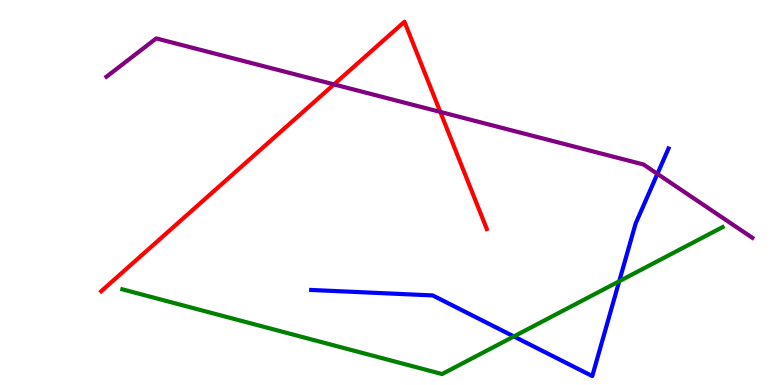[{'lines': ['blue', 'red'], 'intersections': []}, {'lines': ['green', 'red'], 'intersections': []}, {'lines': ['purple', 'red'], 'intersections': [{'x': 4.31, 'y': 7.81}, {'x': 5.68, 'y': 7.09}]}, {'lines': ['blue', 'green'], 'intersections': [{'x': 6.63, 'y': 1.26}, {'x': 7.99, 'y': 2.69}]}, {'lines': ['blue', 'purple'], 'intersections': [{'x': 8.48, 'y': 5.48}]}, {'lines': ['green', 'purple'], 'intersections': []}]